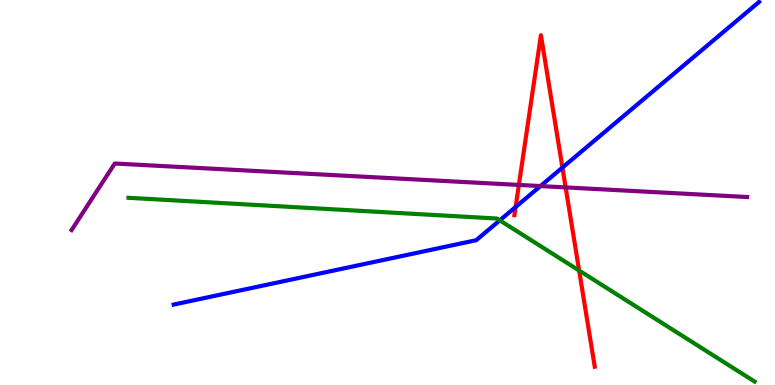[{'lines': ['blue', 'red'], 'intersections': [{'x': 6.65, 'y': 4.62}, {'x': 7.26, 'y': 5.65}]}, {'lines': ['green', 'red'], 'intersections': [{'x': 7.47, 'y': 2.97}]}, {'lines': ['purple', 'red'], 'intersections': [{'x': 6.7, 'y': 5.2}, {'x': 7.3, 'y': 5.13}]}, {'lines': ['blue', 'green'], 'intersections': [{'x': 6.45, 'y': 4.28}]}, {'lines': ['blue', 'purple'], 'intersections': [{'x': 6.97, 'y': 5.17}]}, {'lines': ['green', 'purple'], 'intersections': []}]